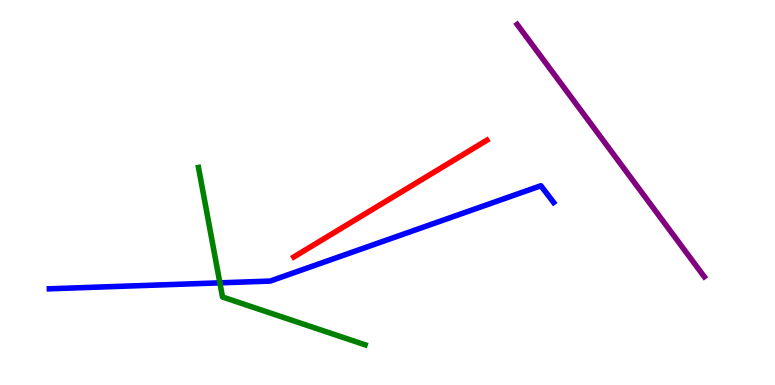[{'lines': ['blue', 'red'], 'intersections': []}, {'lines': ['green', 'red'], 'intersections': []}, {'lines': ['purple', 'red'], 'intersections': []}, {'lines': ['blue', 'green'], 'intersections': [{'x': 2.84, 'y': 2.65}]}, {'lines': ['blue', 'purple'], 'intersections': []}, {'lines': ['green', 'purple'], 'intersections': []}]